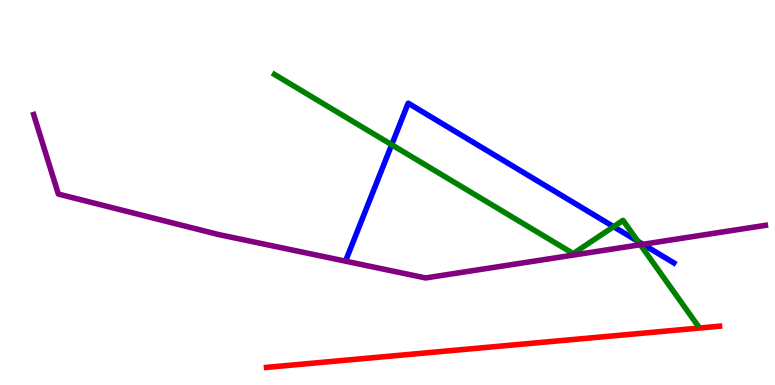[{'lines': ['blue', 'red'], 'intersections': []}, {'lines': ['green', 'red'], 'intersections': []}, {'lines': ['purple', 'red'], 'intersections': []}, {'lines': ['blue', 'green'], 'intersections': [{'x': 5.05, 'y': 6.24}, {'x': 7.92, 'y': 4.11}, {'x': 8.23, 'y': 3.73}]}, {'lines': ['blue', 'purple'], 'intersections': [{'x': 8.3, 'y': 3.65}]}, {'lines': ['green', 'purple'], 'intersections': [{'x': 8.26, 'y': 3.64}]}]